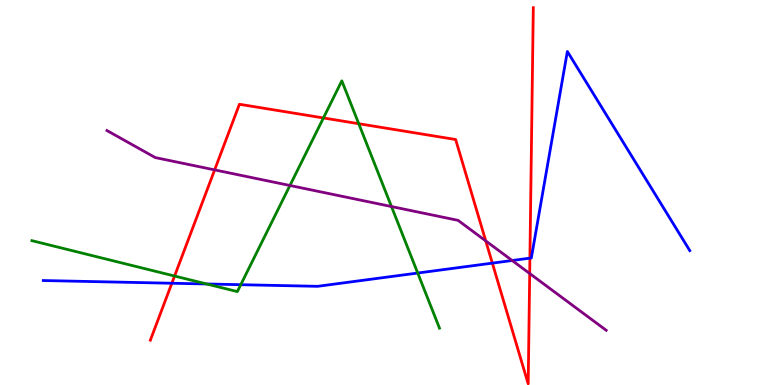[{'lines': ['blue', 'red'], 'intersections': [{'x': 2.22, 'y': 2.64}, {'x': 6.35, 'y': 3.17}, {'x': 6.84, 'y': 3.29}]}, {'lines': ['green', 'red'], 'intersections': [{'x': 2.25, 'y': 2.83}, {'x': 4.17, 'y': 6.94}, {'x': 4.63, 'y': 6.79}]}, {'lines': ['purple', 'red'], 'intersections': [{'x': 2.77, 'y': 5.59}, {'x': 6.27, 'y': 3.74}, {'x': 6.83, 'y': 2.9}]}, {'lines': ['blue', 'green'], 'intersections': [{'x': 2.67, 'y': 2.62}, {'x': 3.11, 'y': 2.61}, {'x': 5.39, 'y': 2.91}]}, {'lines': ['blue', 'purple'], 'intersections': [{'x': 6.61, 'y': 3.23}]}, {'lines': ['green', 'purple'], 'intersections': [{'x': 3.74, 'y': 5.18}, {'x': 5.05, 'y': 4.64}]}]